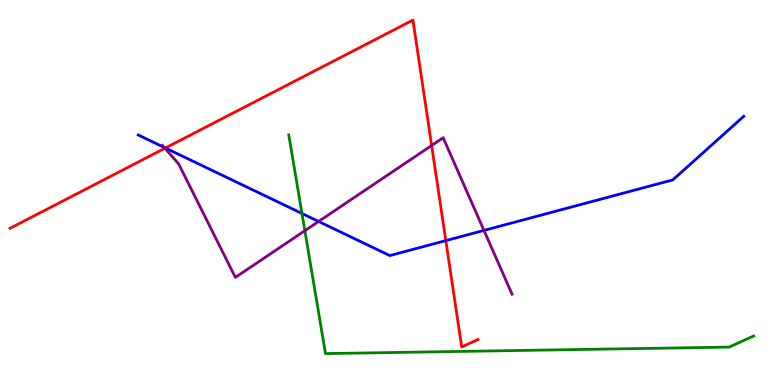[{'lines': ['blue', 'red'], 'intersections': [{'x': 2.13, 'y': 6.16}, {'x': 5.75, 'y': 3.75}]}, {'lines': ['green', 'red'], 'intersections': []}, {'lines': ['purple', 'red'], 'intersections': [{'x': 2.13, 'y': 6.15}, {'x': 5.57, 'y': 6.22}]}, {'lines': ['blue', 'green'], 'intersections': [{'x': 3.9, 'y': 4.46}]}, {'lines': ['blue', 'purple'], 'intersections': [{'x': 2.12, 'y': 6.17}, {'x': 4.11, 'y': 4.25}, {'x': 6.24, 'y': 4.02}]}, {'lines': ['green', 'purple'], 'intersections': [{'x': 3.93, 'y': 4.01}]}]